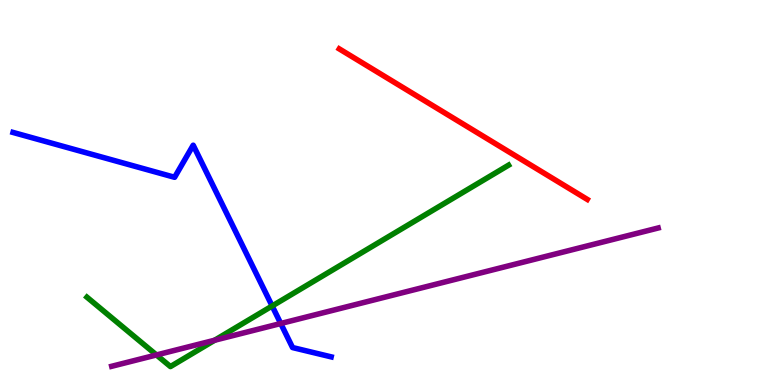[{'lines': ['blue', 'red'], 'intersections': []}, {'lines': ['green', 'red'], 'intersections': []}, {'lines': ['purple', 'red'], 'intersections': []}, {'lines': ['blue', 'green'], 'intersections': [{'x': 3.51, 'y': 2.05}]}, {'lines': ['blue', 'purple'], 'intersections': [{'x': 3.62, 'y': 1.6}]}, {'lines': ['green', 'purple'], 'intersections': [{'x': 2.02, 'y': 0.78}, {'x': 2.77, 'y': 1.16}]}]